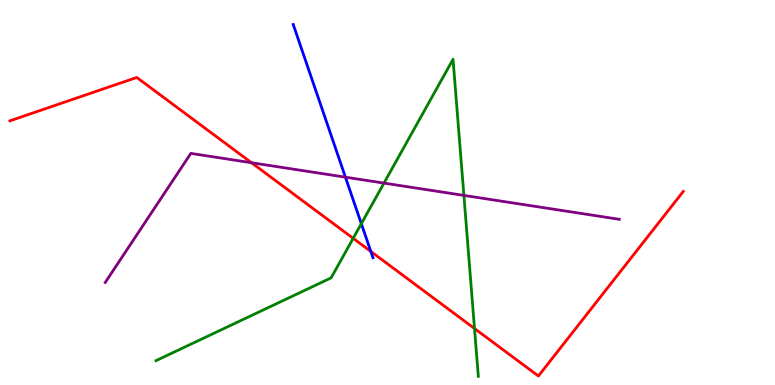[{'lines': ['blue', 'red'], 'intersections': [{'x': 4.78, 'y': 3.47}]}, {'lines': ['green', 'red'], 'intersections': [{'x': 4.56, 'y': 3.81}, {'x': 6.12, 'y': 1.47}]}, {'lines': ['purple', 'red'], 'intersections': [{'x': 3.24, 'y': 5.77}]}, {'lines': ['blue', 'green'], 'intersections': [{'x': 4.66, 'y': 4.19}]}, {'lines': ['blue', 'purple'], 'intersections': [{'x': 4.46, 'y': 5.4}]}, {'lines': ['green', 'purple'], 'intersections': [{'x': 4.95, 'y': 5.24}, {'x': 5.99, 'y': 4.92}]}]